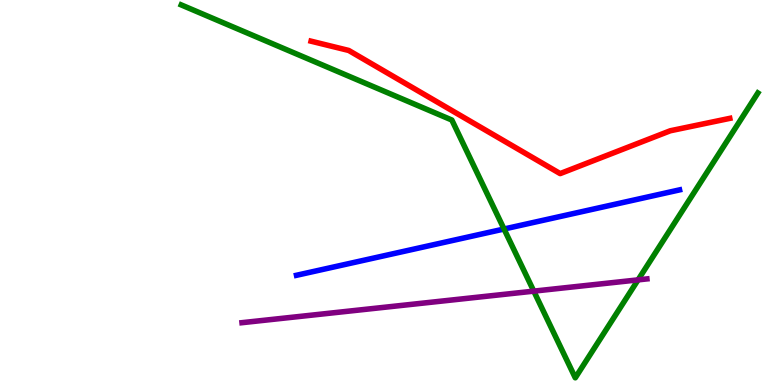[{'lines': ['blue', 'red'], 'intersections': []}, {'lines': ['green', 'red'], 'intersections': []}, {'lines': ['purple', 'red'], 'intersections': []}, {'lines': ['blue', 'green'], 'intersections': [{'x': 6.5, 'y': 4.05}]}, {'lines': ['blue', 'purple'], 'intersections': []}, {'lines': ['green', 'purple'], 'intersections': [{'x': 6.89, 'y': 2.44}, {'x': 8.23, 'y': 2.73}]}]